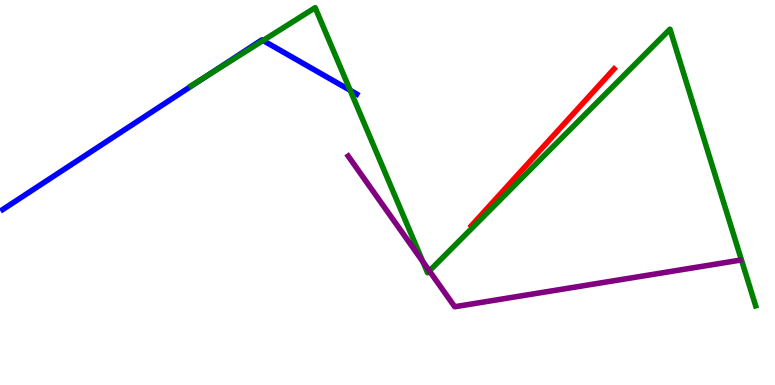[{'lines': ['blue', 'red'], 'intersections': []}, {'lines': ['green', 'red'], 'intersections': []}, {'lines': ['purple', 'red'], 'intersections': []}, {'lines': ['blue', 'green'], 'intersections': [{'x': 2.66, 'y': 8.01}, {'x': 3.39, 'y': 8.95}, {'x': 4.52, 'y': 7.65}]}, {'lines': ['blue', 'purple'], 'intersections': []}, {'lines': ['green', 'purple'], 'intersections': [{'x': 5.46, 'y': 3.2}, {'x': 5.54, 'y': 2.96}]}]